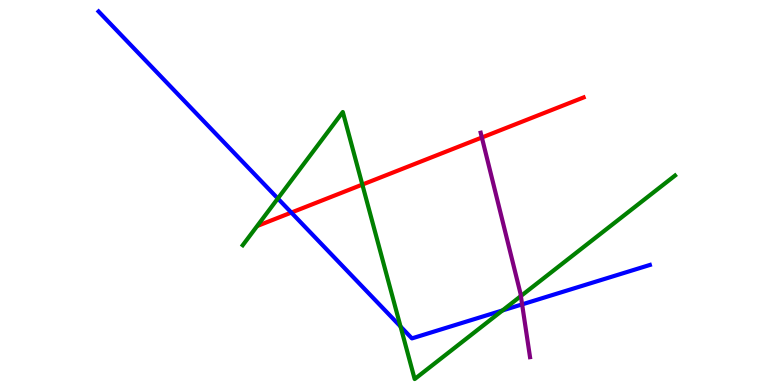[{'lines': ['blue', 'red'], 'intersections': [{'x': 3.76, 'y': 4.48}]}, {'lines': ['green', 'red'], 'intersections': [{'x': 4.68, 'y': 5.21}]}, {'lines': ['purple', 'red'], 'intersections': [{'x': 6.22, 'y': 6.43}]}, {'lines': ['blue', 'green'], 'intersections': [{'x': 3.58, 'y': 4.84}, {'x': 5.17, 'y': 1.52}, {'x': 6.48, 'y': 1.94}]}, {'lines': ['blue', 'purple'], 'intersections': [{'x': 6.74, 'y': 2.09}]}, {'lines': ['green', 'purple'], 'intersections': [{'x': 6.72, 'y': 2.31}]}]